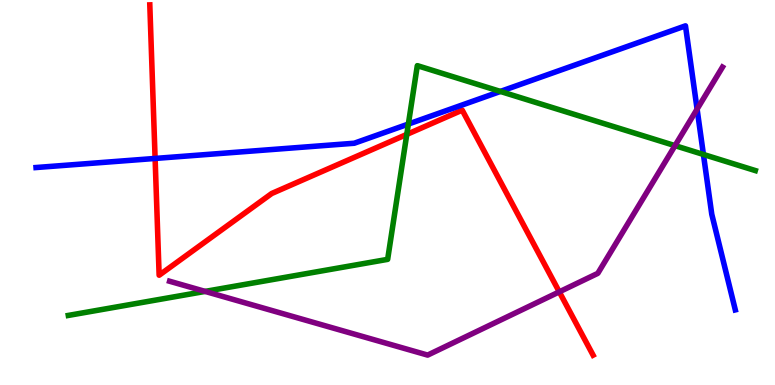[{'lines': ['blue', 'red'], 'intersections': [{'x': 2.0, 'y': 5.88}]}, {'lines': ['green', 'red'], 'intersections': [{'x': 5.25, 'y': 6.51}]}, {'lines': ['purple', 'red'], 'intersections': [{'x': 7.22, 'y': 2.42}]}, {'lines': ['blue', 'green'], 'intersections': [{'x': 5.27, 'y': 6.78}, {'x': 6.46, 'y': 7.62}, {'x': 9.08, 'y': 5.99}]}, {'lines': ['blue', 'purple'], 'intersections': [{'x': 8.99, 'y': 7.17}]}, {'lines': ['green', 'purple'], 'intersections': [{'x': 2.65, 'y': 2.43}, {'x': 8.71, 'y': 6.22}]}]